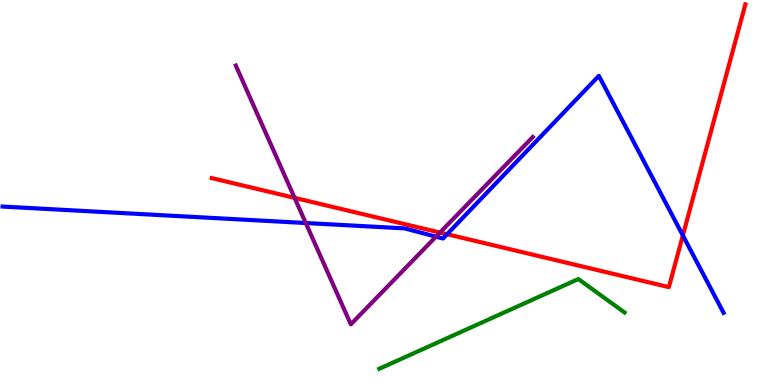[{'lines': ['blue', 'red'], 'intersections': [{'x': 5.77, 'y': 3.92}, {'x': 8.81, 'y': 3.88}]}, {'lines': ['green', 'red'], 'intersections': []}, {'lines': ['purple', 'red'], 'intersections': [{'x': 3.8, 'y': 4.86}, {'x': 5.68, 'y': 3.96}]}, {'lines': ['blue', 'green'], 'intersections': []}, {'lines': ['blue', 'purple'], 'intersections': [{'x': 3.95, 'y': 4.21}, {'x': 5.63, 'y': 3.85}]}, {'lines': ['green', 'purple'], 'intersections': []}]